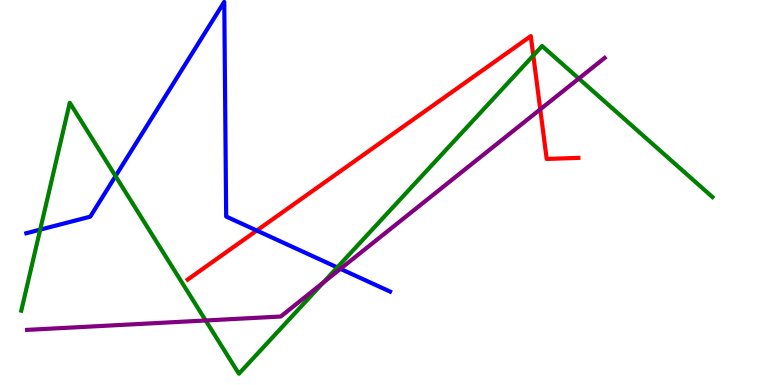[{'lines': ['blue', 'red'], 'intersections': [{'x': 3.31, 'y': 4.01}]}, {'lines': ['green', 'red'], 'intersections': [{'x': 6.88, 'y': 8.56}]}, {'lines': ['purple', 'red'], 'intersections': [{'x': 6.97, 'y': 7.16}]}, {'lines': ['blue', 'green'], 'intersections': [{'x': 0.518, 'y': 4.04}, {'x': 1.49, 'y': 5.43}, {'x': 4.35, 'y': 3.05}]}, {'lines': ['blue', 'purple'], 'intersections': [{'x': 4.39, 'y': 3.02}]}, {'lines': ['green', 'purple'], 'intersections': [{'x': 2.65, 'y': 1.68}, {'x': 4.17, 'y': 2.66}, {'x': 7.47, 'y': 7.96}]}]